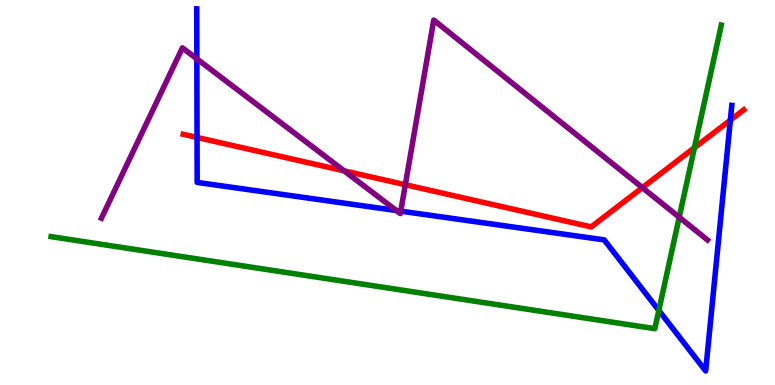[{'lines': ['blue', 'red'], 'intersections': [{'x': 2.54, 'y': 6.43}, {'x': 9.42, 'y': 6.88}]}, {'lines': ['green', 'red'], 'intersections': [{'x': 8.96, 'y': 6.16}]}, {'lines': ['purple', 'red'], 'intersections': [{'x': 4.44, 'y': 5.56}, {'x': 5.23, 'y': 5.2}, {'x': 8.29, 'y': 5.13}]}, {'lines': ['blue', 'green'], 'intersections': [{'x': 8.5, 'y': 1.94}]}, {'lines': ['blue', 'purple'], 'intersections': [{'x': 2.54, 'y': 8.47}, {'x': 5.11, 'y': 4.53}, {'x': 5.17, 'y': 4.52}]}, {'lines': ['green', 'purple'], 'intersections': [{'x': 8.76, 'y': 4.36}]}]